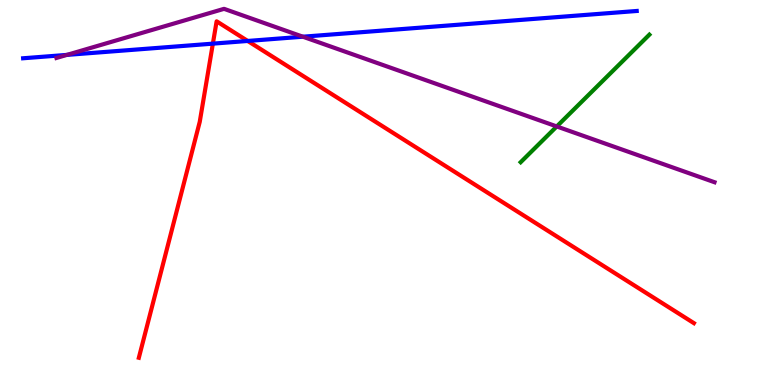[{'lines': ['blue', 'red'], 'intersections': [{'x': 2.75, 'y': 8.87}, {'x': 3.2, 'y': 8.94}]}, {'lines': ['green', 'red'], 'intersections': []}, {'lines': ['purple', 'red'], 'intersections': []}, {'lines': ['blue', 'green'], 'intersections': []}, {'lines': ['blue', 'purple'], 'intersections': [{'x': 0.863, 'y': 8.57}, {'x': 3.91, 'y': 9.05}]}, {'lines': ['green', 'purple'], 'intersections': [{'x': 7.18, 'y': 6.72}]}]